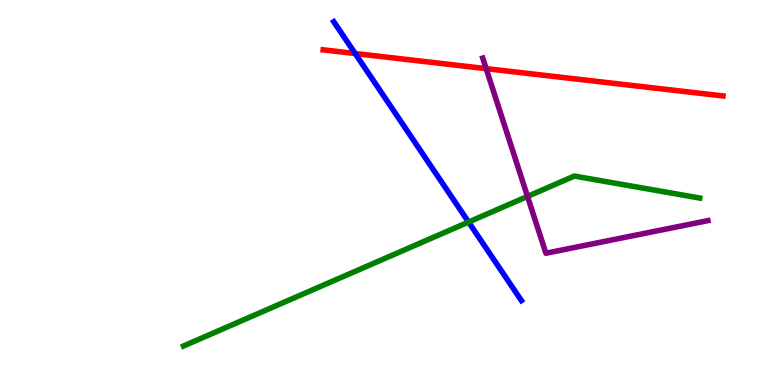[{'lines': ['blue', 'red'], 'intersections': [{'x': 4.58, 'y': 8.61}]}, {'lines': ['green', 'red'], 'intersections': []}, {'lines': ['purple', 'red'], 'intersections': [{'x': 6.27, 'y': 8.22}]}, {'lines': ['blue', 'green'], 'intersections': [{'x': 6.05, 'y': 4.23}]}, {'lines': ['blue', 'purple'], 'intersections': []}, {'lines': ['green', 'purple'], 'intersections': [{'x': 6.81, 'y': 4.9}]}]